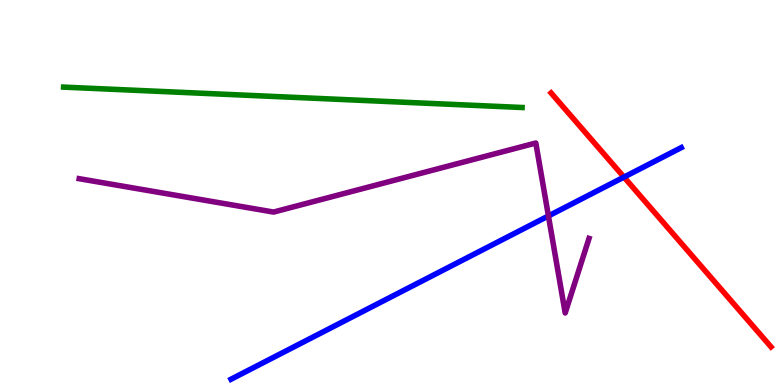[{'lines': ['blue', 'red'], 'intersections': [{'x': 8.05, 'y': 5.4}]}, {'lines': ['green', 'red'], 'intersections': []}, {'lines': ['purple', 'red'], 'intersections': []}, {'lines': ['blue', 'green'], 'intersections': []}, {'lines': ['blue', 'purple'], 'intersections': [{'x': 7.08, 'y': 4.39}]}, {'lines': ['green', 'purple'], 'intersections': []}]